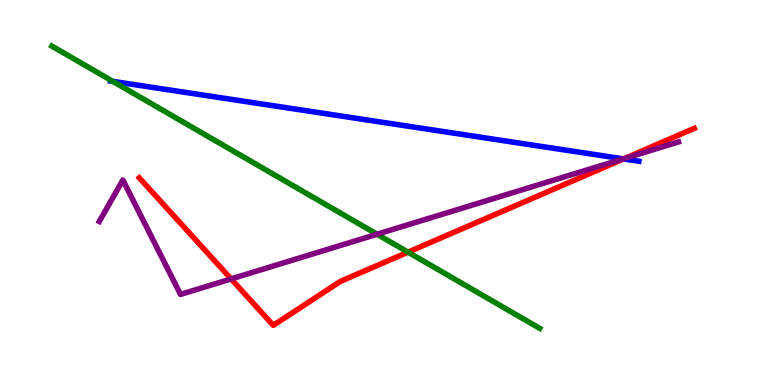[{'lines': ['blue', 'red'], 'intersections': [{'x': 8.05, 'y': 5.87}]}, {'lines': ['green', 'red'], 'intersections': [{'x': 5.26, 'y': 3.45}]}, {'lines': ['purple', 'red'], 'intersections': [{'x': 2.98, 'y': 2.76}, {'x': 8.07, 'y': 5.89}]}, {'lines': ['blue', 'green'], 'intersections': [{'x': 1.46, 'y': 7.89}]}, {'lines': ['blue', 'purple'], 'intersections': [{'x': 8.04, 'y': 5.87}]}, {'lines': ['green', 'purple'], 'intersections': [{'x': 4.87, 'y': 3.92}]}]